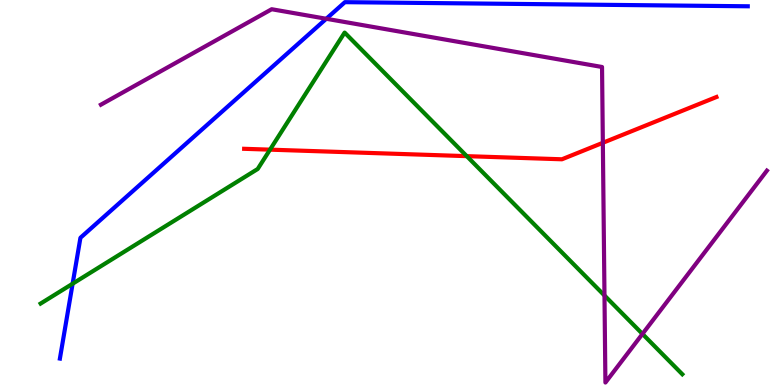[{'lines': ['blue', 'red'], 'intersections': []}, {'lines': ['green', 'red'], 'intersections': [{'x': 3.48, 'y': 6.11}, {'x': 6.02, 'y': 5.94}]}, {'lines': ['purple', 'red'], 'intersections': [{'x': 7.78, 'y': 6.29}]}, {'lines': ['blue', 'green'], 'intersections': [{'x': 0.937, 'y': 2.63}]}, {'lines': ['blue', 'purple'], 'intersections': [{'x': 4.21, 'y': 9.51}]}, {'lines': ['green', 'purple'], 'intersections': [{'x': 7.8, 'y': 2.33}, {'x': 8.29, 'y': 1.33}]}]